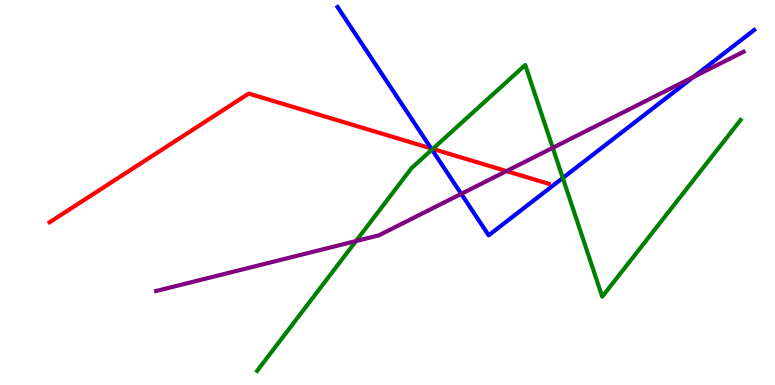[{'lines': ['blue', 'red'], 'intersections': [{'x': 5.56, 'y': 6.14}]}, {'lines': ['green', 'red'], 'intersections': [{'x': 5.58, 'y': 6.13}]}, {'lines': ['purple', 'red'], 'intersections': [{'x': 6.54, 'y': 5.56}]}, {'lines': ['blue', 'green'], 'intersections': [{'x': 5.57, 'y': 6.11}, {'x': 7.26, 'y': 5.38}]}, {'lines': ['blue', 'purple'], 'intersections': [{'x': 5.95, 'y': 4.96}, {'x': 8.95, 'y': 8.0}]}, {'lines': ['green', 'purple'], 'intersections': [{'x': 4.59, 'y': 3.74}, {'x': 7.13, 'y': 6.16}]}]